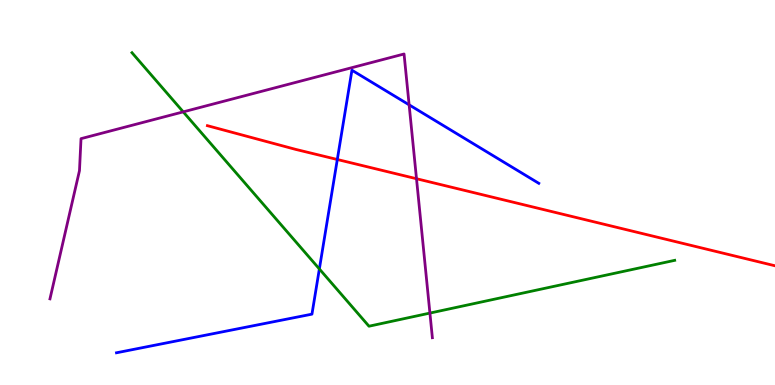[{'lines': ['blue', 'red'], 'intersections': [{'x': 4.35, 'y': 5.86}]}, {'lines': ['green', 'red'], 'intersections': []}, {'lines': ['purple', 'red'], 'intersections': [{'x': 5.37, 'y': 5.36}]}, {'lines': ['blue', 'green'], 'intersections': [{'x': 4.12, 'y': 3.01}]}, {'lines': ['blue', 'purple'], 'intersections': [{'x': 5.28, 'y': 7.28}]}, {'lines': ['green', 'purple'], 'intersections': [{'x': 2.36, 'y': 7.09}, {'x': 5.55, 'y': 1.87}]}]